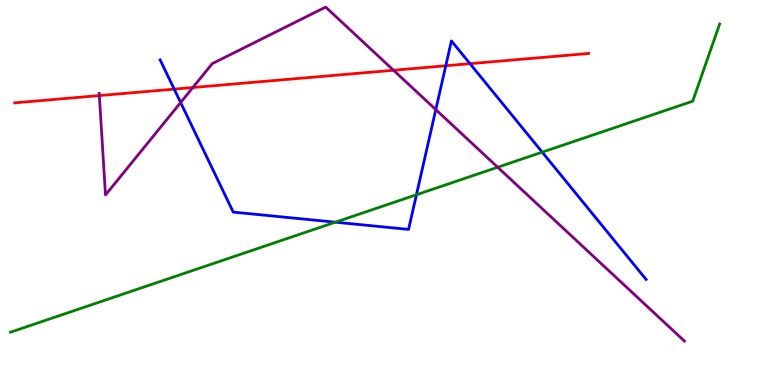[{'lines': ['blue', 'red'], 'intersections': [{'x': 2.25, 'y': 7.69}, {'x': 5.75, 'y': 8.29}, {'x': 6.06, 'y': 8.35}]}, {'lines': ['green', 'red'], 'intersections': []}, {'lines': ['purple', 'red'], 'intersections': [{'x': 1.28, 'y': 7.52}, {'x': 2.49, 'y': 7.73}, {'x': 5.08, 'y': 8.18}]}, {'lines': ['blue', 'green'], 'intersections': [{'x': 4.33, 'y': 4.23}, {'x': 5.37, 'y': 4.94}, {'x': 7.0, 'y': 6.05}]}, {'lines': ['blue', 'purple'], 'intersections': [{'x': 2.33, 'y': 7.34}, {'x': 5.62, 'y': 7.15}]}, {'lines': ['green', 'purple'], 'intersections': [{'x': 6.42, 'y': 5.66}]}]